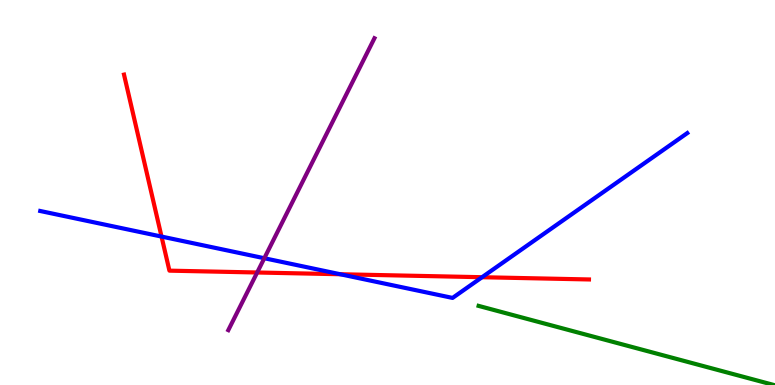[{'lines': ['blue', 'red'], 'intersections': [{'x': 2.08, 'y': 3.86}, {'x': 4.39, 'y': 2.88}, {'x': 6.22, 'y': 2.8}]}, {'lines': ['green', 'red'], 'intersections': []}, {'lines': ['purple', 'red'], 'intersections': [{'x': 3.32, 'y': 2.92}]}, {'lines': ['blue', 'green'], 'intersections': []}, {'lines': ['blue', 'purple'], 'intersections': [{'x': 3.41, 'y': 3.29}]}, {'lines': ['green', 'purple'], 'intersections': []}]